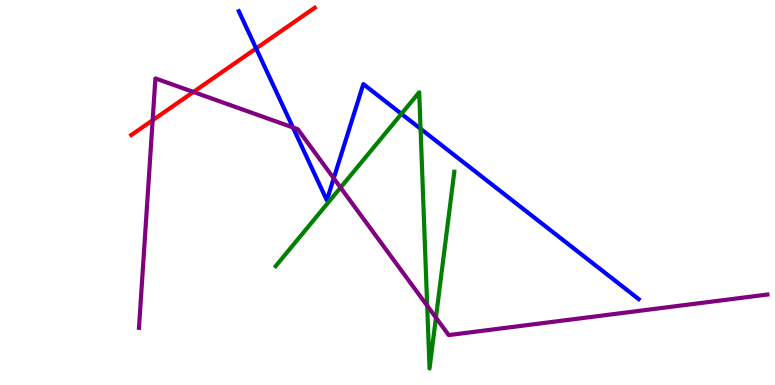[{'lines': ['blue', 'red'], 'intersections': [{'x': 3.31, 'y': 8.74}]}, {'lines': ['green', 'red'], 'intersections': []}, {'lines': ['purple', 'red'], 'intersections': [{'x': 1.97, 'y': 6.88}, {'x': 2.5, 'y': 7.61}]}, {'lines': ['blue', 'green'], 'intersections': [{'x': 5.18, 'y': 7.04}, {'x': 5.43, 'y': 6.65}]}, {'lines': ['blue', 'purple'], 'intersections': [{'x': 3.78, 'y': 6.69}, {'x': 4.31, 'y': 5.37}]}, {'lines': ['green', 'purple'], 'intersections': [{'x': 4.39, 'y': 5.13}, {'x': 5.51, 'y': 2.06}, {'x': 5.63, 'y': 1.75}]}]